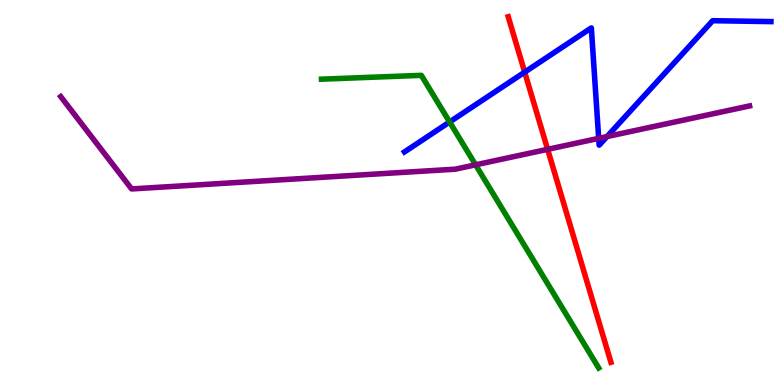[{'lines': ['blue', 'red'], 'intersections': [{'x': 6.77, 'y': 8.13}]}, {'lines': ['green', 'red'], 'intersections': []}, {'lines': ['purple', 'red'], 'intersections': [{'x': 7.07, 'y': 6.12}]}, {'lines': ['blue', 'green'], 'intersections': [{'x': 5.8, 'y': 6.83}]}, {'lines': ['blue', 'purple'], 'intersections': [{'x': 7.73, 'y': 6.41}, {'x': 7.83, 'y': 6.45}]}, {'lines': ['green', 'purple'], 'intersections': [{'x': 6.14, 'y': 5.72}]}]